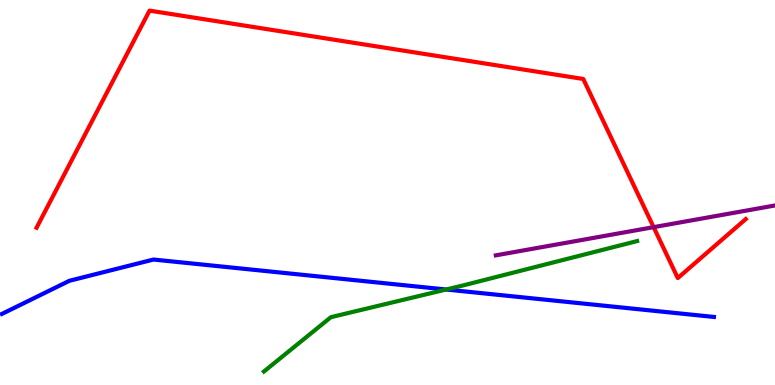[{'lines': ['blue', 'red'], 'intersections': []}, {'lines': ['green', 'red'], 'intersections': []}, {'lines': ['purple', 'red'], 'intersections': [{'x': 8.43, 'y': 4.1}]}, {'lines': ['blue', 'green'], 'intersections': [{'x': 5.76, 'y': 2.48}]}, {'lines': ['blue', 'purple'], 'intersections': []}, {'lines': ['green', 'purple'], 'intersections': []}]